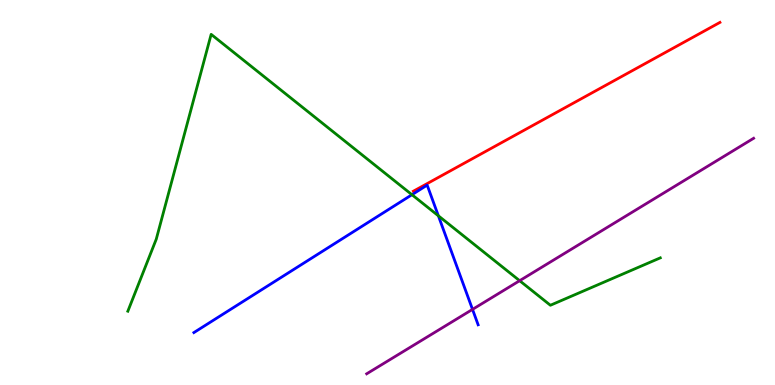[{'lines': ['blue', 'red'], 'intersections': []}, {'lines': ['green', 'red'], 'intersections': []}, {'lines': ['purple', 'red'], 'intersections': []}, {'lines': ['blue', 'green'], 'intersections': [{'x': 5.32, 'y': 4.94}, {'x': 5.66, 'y': 4.39}]}, {'lines': ['blue', 'purple'], 'intersections': [{'x': 6.1, 'y': 1.96}]}, {'lines': ['green', 'purple'], 'intersections': [{'x': 6.71, 'y': 2.71}]}]